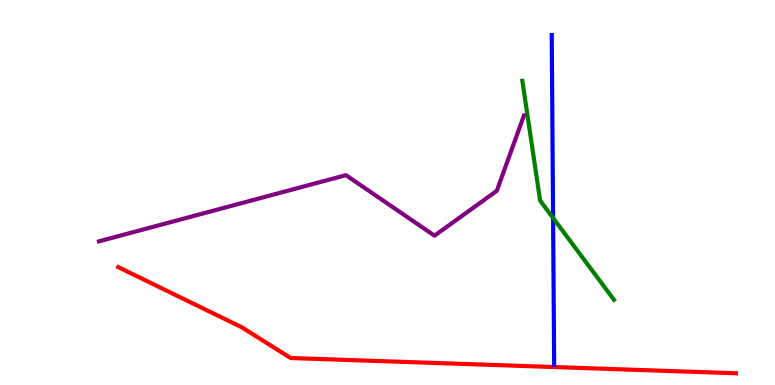[{'lines': ['blue', 'red'], 'intersections': []}, {'lines': ['green', 'red'], 'intersections': []}, {'lines': ['purple', 'red'], 'intersections': []}, {'lines': ['blue', 'green'], 'intersections': [{'x': 7.14, 'y': 4.34}]}, {'lines': ['blue', 'purple'], 'intersections': []}, {'lines': ['green', 'purple'], 'intersections': []}]